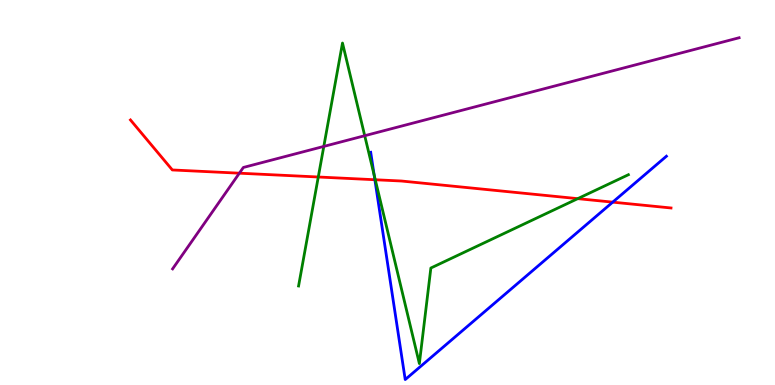[{'lines': ['blue', 'red'], 'intersections': [{'x': 4.84, 'y': 5.33}, {'x': 7.91, 'y': 4.75}]}, {'lines': ['green', 'red'], 'intersections': [{'x': 4.11, 'y': 5.4}, {'x': 4.84, 'y': 5.33}, {'x': 7.45, 'y': 4.84}]}, {'lines': ['purple', 'red'], 'intersections': [{'x': 3.09, 'y': 5.5}]}, {'lines': ['blue', 'green'], 'intersections': [{'x': 4.83, 'y': 5.45}]}, {'lines': ['blue', 'purple'], 'intersections': []}, {'lines': ['green', 'purple'], 'intersections': [{'x': 4.18, 'y': 6.2}, {'x': 4.71, 'y': 6.48}]}]